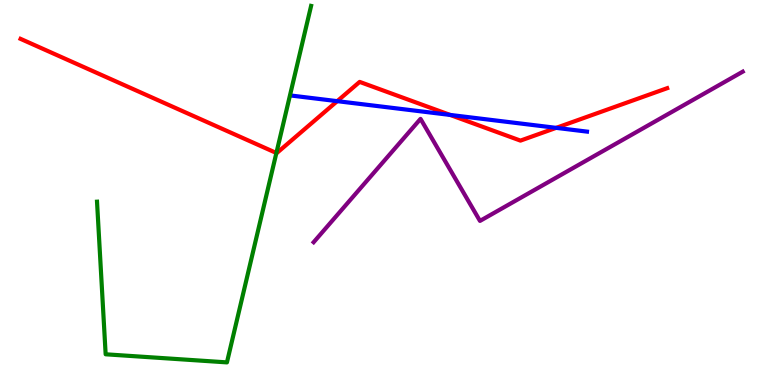[{'lines': ['blue', 'red'], 'intersections': [{'x': 4.35, 'y': 7.37}, {'x': 5.81, 'y': 7.02}, {'x': 7.18, 'y': 6.68}]}, {'lines': ['green', 'red'], 'intersections': [{'x': 3.57, 'y': 6.03}]}, {'lines': ['purple', 'red'], 'intersections': []}, {'lines': ['blue', 'green'], 'intersections': []}, {'lines': ['blue', 'purple'], 'intersections': []}, {'lines': ['green', 'purple'], 'intersections': []}]